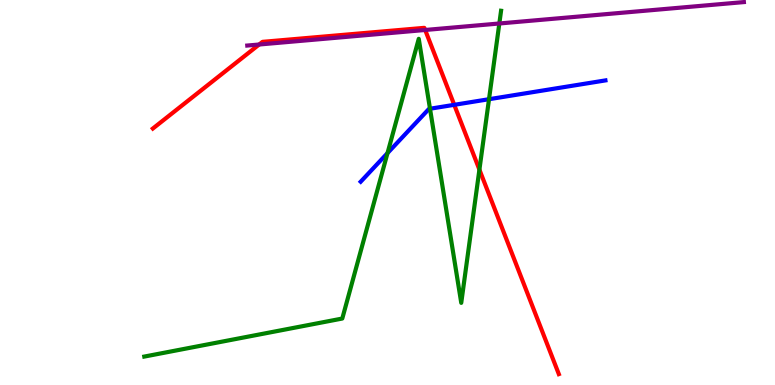[{'lines': ['blue', 'red'], 'intersections': [{'x': 5.86, 'y': 7.28}]}, {'lines': ['green', 'red'], 'intersections': [{'x': 6.19, 'y': 5.59}]}, {'lines': ['purple', 'red'], 'intersections': [{'x': 3.34, 'y': 8.84}, {'x': 5.49, 'y': 9.22}]}, {'lines': ['blue', 'green'], 'intersections': [{'x': 5.0, 'y': 6.02}, {'x': 5.55, 'y': 7.18}, {'x': 6.31, 'y': 7.42}]}, {'lines': ['blue', 'purple'], 'intersections': []}, {'lines': ['green', 'purple'], 'intersections': [{'x': 6.44, 'y': 9.39}]}]